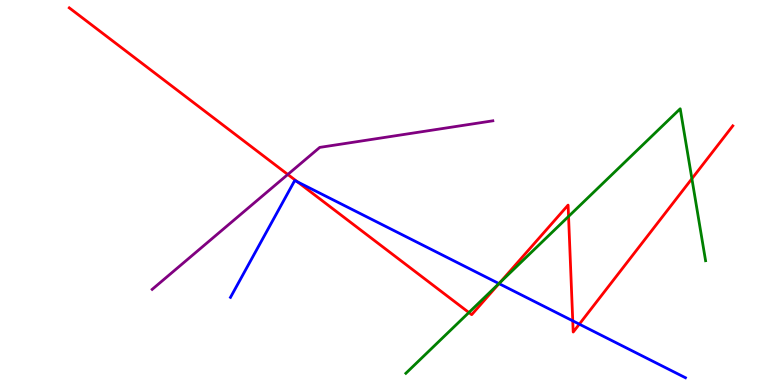[{'lines': ['blue', 'red'], 'intersections': [{'x': 3.84, 'y': 5.27}, {'x': 6.44, 'y': 2.63}, {'x': 7.39, 'y': 1.67}, {'x': 7.48, 'y': 1.58}]}, {'lines': ['green', 'red'], 'intersections': [{'x': 6.05, 'y': 1.88}, {'x': 6.45, 'y': 2.66}, {'x': 7.34, 'y': 4.38}, {'x': 8.93, 'y': 5.36}]}, {'lines': ['purple', 'red'], 'intersections': [{'x': 3.71, 'y': 5.47}]}, {'lines': ['blue', 'green'], 'intersections': [{'x': 6.44, 'y': 2.63}]}, {'lines': ['blue', 'purple'], 'intersections': []}, {'lines': ['green', 'purple'], 'intersections': []}]